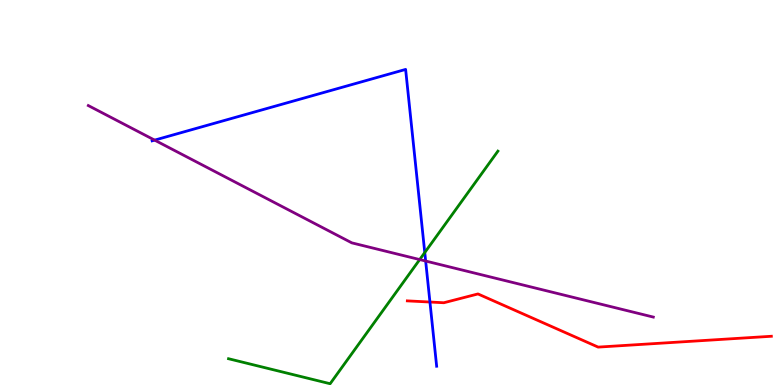[{'lines': ['blue', 'red'], 'intersections': [{'x': 5.55, 'y': 2.15}]}, {'lines': ['green', 'red'], 'intersections': []}, {'lines': ['purple', 'red'], 'intersections': []}, {'lines': ['blue', 'green'], 'intersections': [{'x': 5.48, 'y': 3.44}]}, {'lines': ['blue', 'purple'], 'intersections': [{'x': 2.0, 'y': 6.36}, {'x': 5.49, 'y': 3.22}]}, {'lines': ['green', 'purple'], 'intersections': [{'x': 5.42, 'y': 3.26}]}]